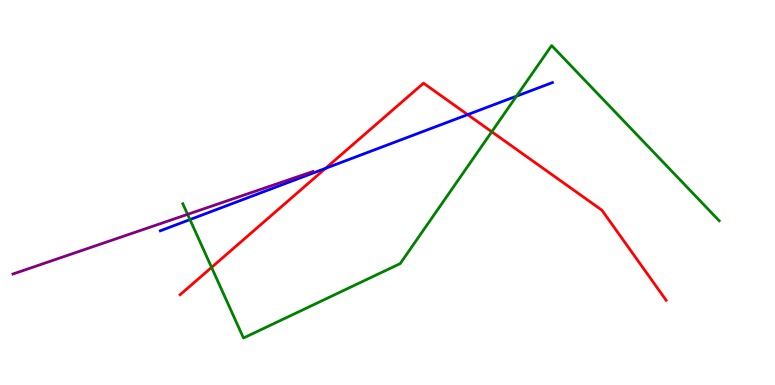[{'lines': ['blue', 'red'], 'intersections': [{'x': 4.2, 'y': 5.63}, {'x': 6.03, 'y': 7.02}]}, {'lines': ['green', 'red'], 'intersections': [{'x': 2.73, 'y': 3.05}, {'x': 6.35, 'y': 6.58}]}, {'lines': ['purple', 'red'], 'intersections': []}, {'lines': ['blue', 'green'], 'intersections': [{'x': 2.45, 'y': 4.3}, {'x': 6.66, 'y': 7.5}]}, {'lines': ['blue', 'purple'], 'intersections': []}, {'lines': ['green', 'purple'], 'intersections': [{'x': 2.42, 'y': 4.43}]}]